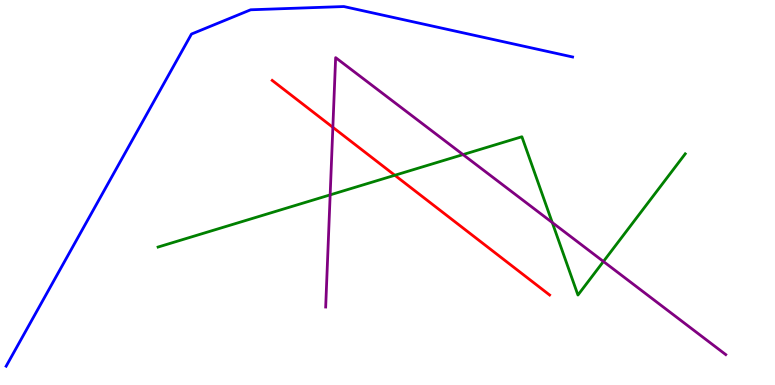[{'lines': ['blue', 'red'], 'intersections': []}, {'lines': ['green', 'red'], 'intersections': [{'x': 5.09, 'y': 5.45}]}, {'lines': ['purple', 'red'], 'intersections': [{'x': 4.29, 'y': 6.69}]}, {'lines': ['blue', 'green'], 'intersections': []}, {'lines': ['blue', 'purple'], 'intersections': []}, {'lines': ['green', 'purple'], 'intersections': [{'x': 4.26, 'y': 4.94}, {'x': 5.97, 'y': 5.98}, {'x': 7.13, 'y': 4.22}, {'x': 7.79, 'y': 3.21}]}]